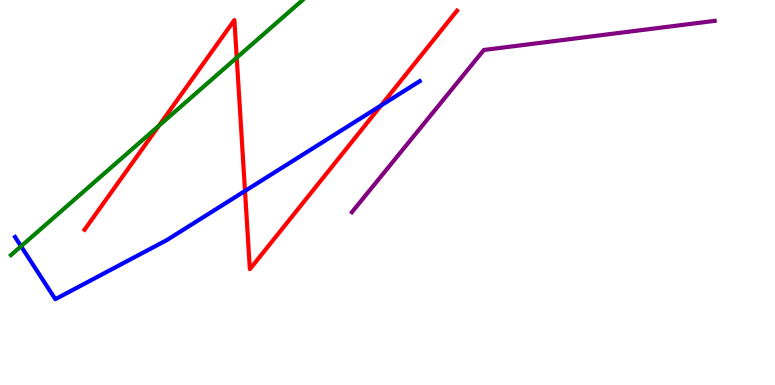[{'lines': ['blue', 'red'], 'intersections': [{'x': 3.16, 'y': 5.04}, {'x': 4.92, 'y': 7.26}]}, {'lines': ['green', 'red'], 'intersections': [{'x': 2.05, 'y': 6.73}, {'x': 3.05, 'y': 8.5}]}, {'lines': ['purple', 'red'], 'intersections': []}, {'lines': ['blue', 'green'], 'intersections': [{'x': 0.272, 'y': 3.6}]}, {'lines': ['blue', 'purple'], 'intersections': []}, {'lines': ['green', 'purple'], 'intersections': []}]